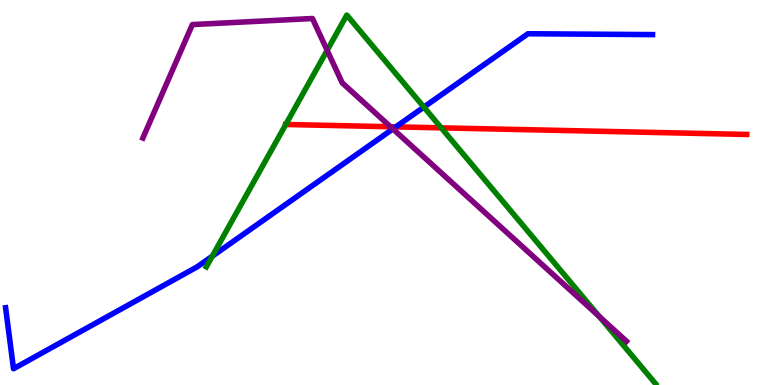[{'lines': ['blue', 'red'], 'intersections': [{'x': 5.11, 'y': 6.7}]}, {'lines': ['green', 'red'], 'intersections': [{'x': 3.69, 'y': 6.77}, {'x': 5.69, 'y': 6.68}]}, {'lines': ['purple', 'red'], 'intersections': [{'x': 5.04, 'y': 6.71}]}, {'lines': ['blue', 'green'], 'intersections': [{'x': 2.74, 'y': 3.34}, {'x': 5.47, 'y': 7.22}]}, {'lines': ['blue', 'purple'], 'intersections': [{'x': 5.07, 'y': 6.65}]}, {'lines': ['green', 'purple'], 'intersections': [{'x': 4.22, 'y': 8.69}, {'x': 7.73, 'y': 1.78}]}]